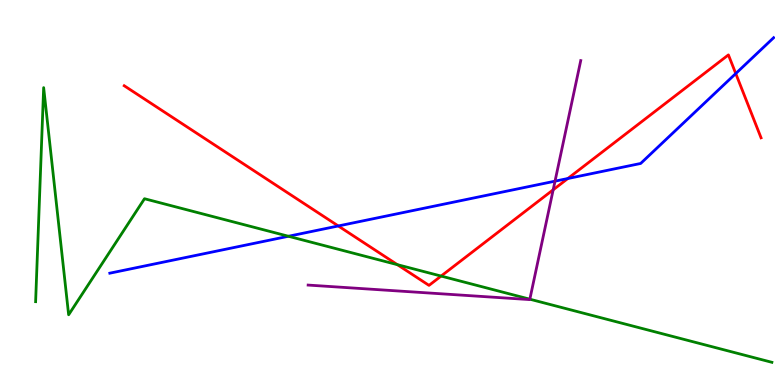[{'lines': ['blue', 'red'], 'intersections': [{'x': 4.37, 'y': 4.13}, {'x': 7.33, 'y': 5.36}, {'x': 9.49, 'y': 8.09}]}, {'lines': ['green', 'red'], 'intersections': [{'x': 5.13, 'y': 3.13}, {'x': 5.69, 'y': 2.83}]}, {'lines': ['purple', 'red'], 'intersections': [{'x': 7.14, 'y': 5.07}]}, {'lines': ['blue', 'green'], 'intersections': [{'x': 3.72, 'y': 3.86}]}, {'lines': ['blue', 'purple'], 'intersections': [{'x': 7.16, 'y': 5.29}]}, {'lines': ['green', 'purple'], 'intersections': [{'x': 6.84, 'y': 2.23}]}]